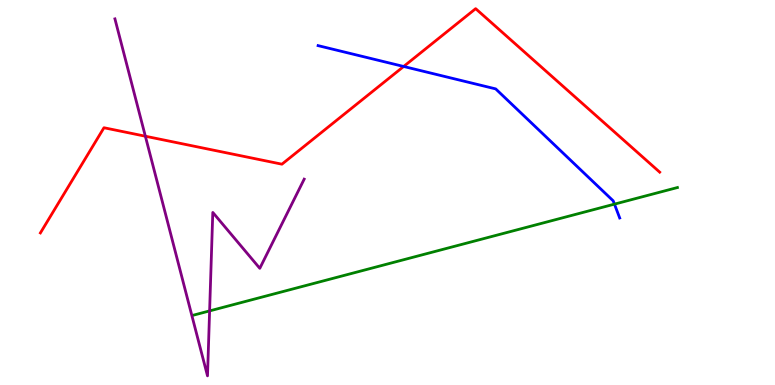[{'lines': ['blue', 'red'], 'intersections': [{'x': 5.21, 'y': 8.27}]}, {'lines': ['green', 'red'], 'intersections': []}, {'lines': ['purple', 'red'], 'intersections': [{'x': 1.88, 'y': 6.46}]}, {'lines': ['blue', 'green'], 'intersections': [{'x': 7.93, 'y': 4.7}]}, {'lines': ['blue', 'purple'], 'intersections': []}, {'lines': ['green', 'purple'], 'intersections': [{'x': 2.7, 'y': 1.92}]}]